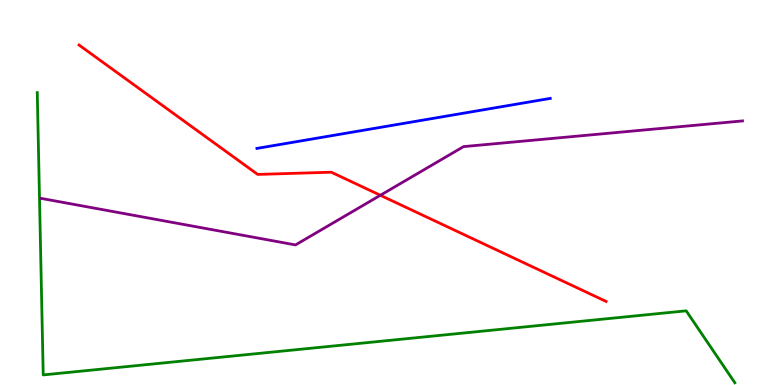[{'lines': ['blue', 'red'], 'intersections': []}, {'lines': ['green', 'red'], 'intersections': []}, {'lines': ['purple', 'red'], 'intersections': [{'x': 4.91, 'y': 4.93}]}, {'lines': ['blue', 'green'], 'intersections': []}, {'lines': ['blue', 'purple'], 'intersections': []}, {'lines': ['green', 'purple'], 'intersections': []}]